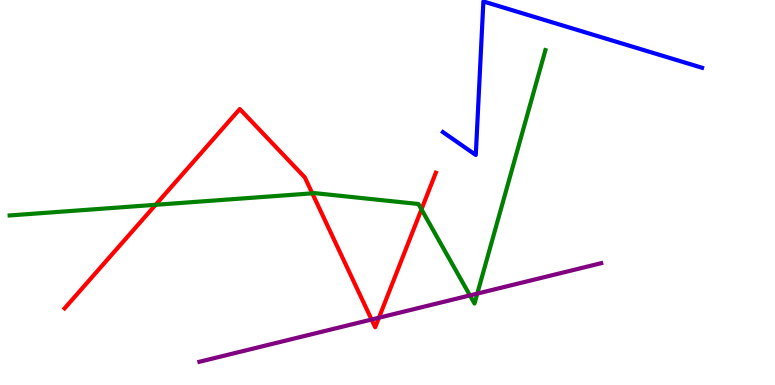[{'lines': ['blue', 'red'], 'intersections': []}, {'lines': ['green', 'red'], 'intersections': [{'x': 2.01, 'y': 4.68}, {'x': 4.03, 'y': 4.98}, {'x': 5.44, 'y': 4.56}]}, {'lines': ['purple', 'red'], 'intersections': [{'x': 4.79, 'y': 1.7}, {'x': 4.89, 'y': 1.75}]}, {'lines': ['blue', 'green'], 'intersections': []}, {'lines': ['blue', 'purple'], 'intersections': []}, {'lines': ['green', 'purple'], 'intersections': [{'x': 6.06, 'y': 2.33}, {'x': 6.16, 'y': 2.37}]}]